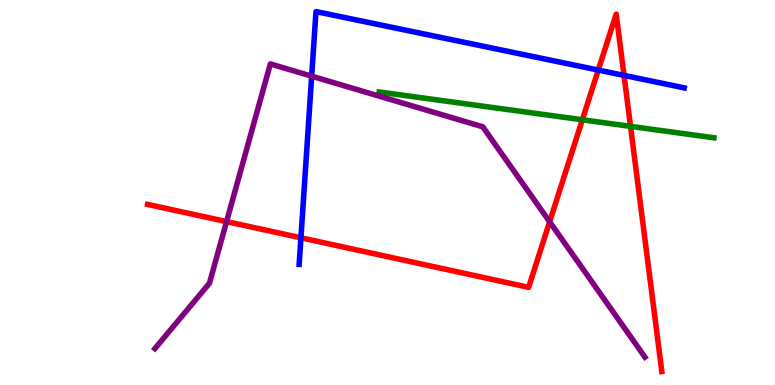[{'lines': ['blue', 'red'], 'intersections': [{'x': 3.88, 'y': 3.82}, {'x': 7.72, 'y': 8.18}, {'x': 8.05, 'y': 8.04}]}, {'lines': ['green', 'red'], 'intersections': [{'x': 7.51, 'y': 6.89}, {'x': 8.14, 'y': 6.72}]}, {'lines': ['purple', 'red'], 'intersections': [{'x': 2.92, 'y': 4.24}, {'x': 7.09, 'y': 4.24}]}, {'lines': ['blue', 'green'], 'intersections': []}, {'lines': ['blue', 'purple'], 'intersections': [{'x': 4.02, 'y': 8.02}]}, {'lines': ['green', 'purple'], 'intersections': []}]